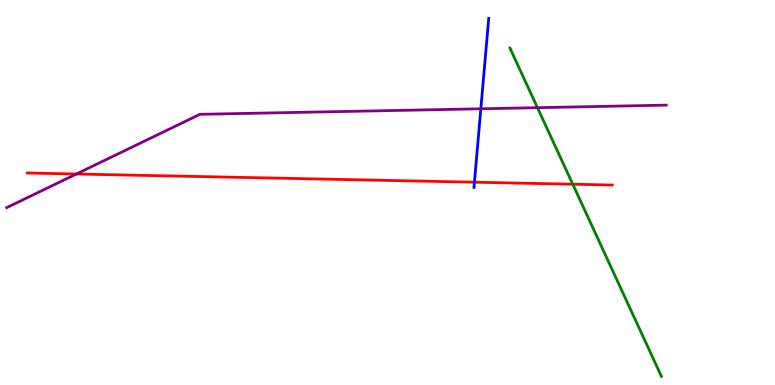[{'lines': ['blue', 'red'], 'intersections': [{'x': 6.12, 'y': 5.27}]}, {'lines': ['green', 'red'], 'intersections': [{'x': 7.39, 'y': 5.21}]}, {'lines': ['purple', 'red'], 'intersections': [{'x': 0.985, 'y': 5.48}]}, {'lines': ['blue', 'green'], 'intersections': []}, {'lines': ['blue', 'purple'], 'intersections': [{'x': 6.2, 'y': 7.17}]}, {'lines': ['green', 'purple'], 'intersections': [{'x': 6.93, 'y': 7.2}]}]